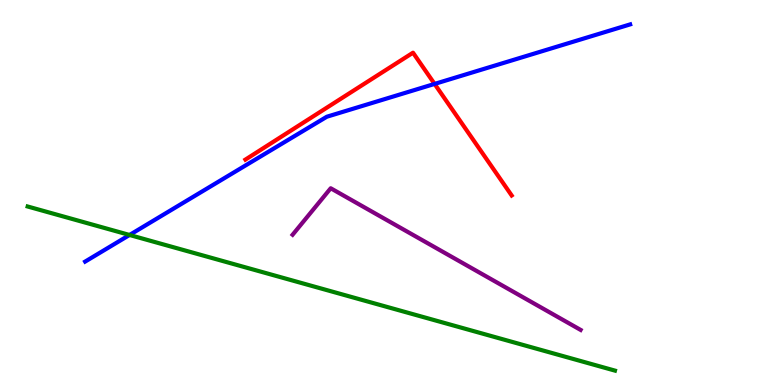[{'lines': ['blue', 'red'], 'intersections': [{'x': 5.61, 'y': 7.82}]}, {'lines': ['green', 'red'], 'intersections': []}, {'lines': ['purple', 'red'], 'intersections': []}, {'lines': ['blue', 'green'], 'intersections': [{'x': 1.67, 'y': 3.9}]}, {'lines': ['blue', 'purple'], 'intersections': []}, {'lines': ['green', 'purple'], 'intersections': []}]